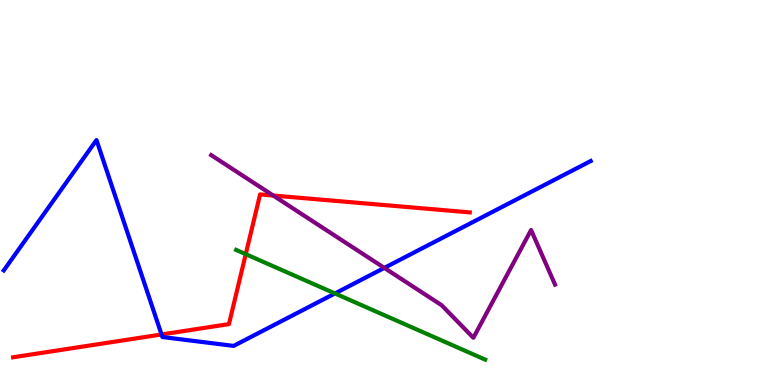[{'lines': ['blue', 'red'], 'intersections': [{'x': 2.08, 'y': 1.31}]}, {'lines': ['green', 'red'], 'intersections': [{'x': 3.17, 'y': 3.4}]}, {'lines': ['purple', 'red'], 'intersections': [{'x': 3.53, 'y': 4.92}]}, {'lines': ['blue', 'green'], 'intersections': [{'x': 4.32, 'y': 2.38}]}, {'lines': ['blue', 'purple'], 'intersections': [{'x': 4.96, 'y': 3.04}]}, {'lines': ['green', 'purple'], 'intersections': []}]